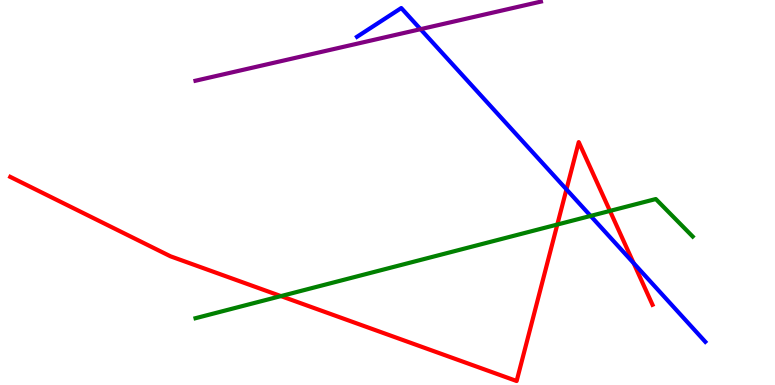[{'lines': ['blue', 'red'], 'intersections': [{'x': 7.31, 'y': 5.08}, {'x': 8.18, 'y': 3.17}]}, {'lines': ['green', 'red'], 'intersections': [{'x': 3.62, 'y': 2.31}, {'x': 7.19, 'y': 4.17}, {'x': 7.87, 'y': 4.52}]}, {'lines': ['purple', 'red'], 'intersections': []}, {'lines': ['blue', 'green'], 'intersections': [{'x': 7.62, 'y': 4.39}]}, {'lines': ['blue', 'purple'], 'intersections': [{'x': 5.43, 'y': 9.24}]}, {'lines': ['green', 'purple'], 'intersections': []}]